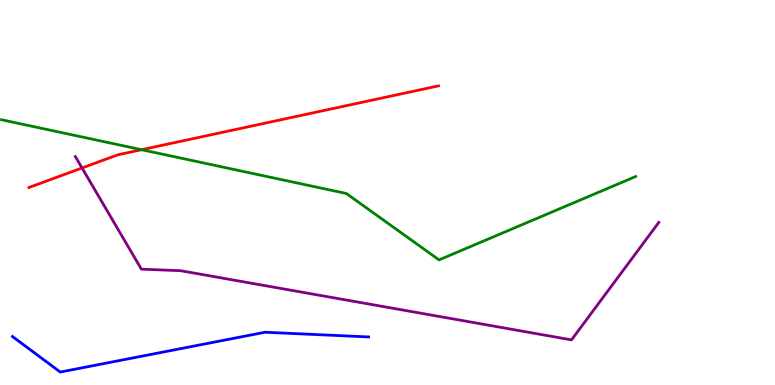[{'lines': ['blue', 'red'], 'intersections': []}, {'lines': ['green', 'red'], 'intersections': [{'x': 1.83, 'y': 6.11}]}, {'lines': ['purple', 'red'], 'intersections': [{'x': 1.06, 'y': 5.64}]}, {'lines': ['blue', 'green'], 'intersections': []}, {'lines': ['blue', 'purple'], 'intersections': []}, {'lines': ['green', 'purple'], 'intersections': []}]